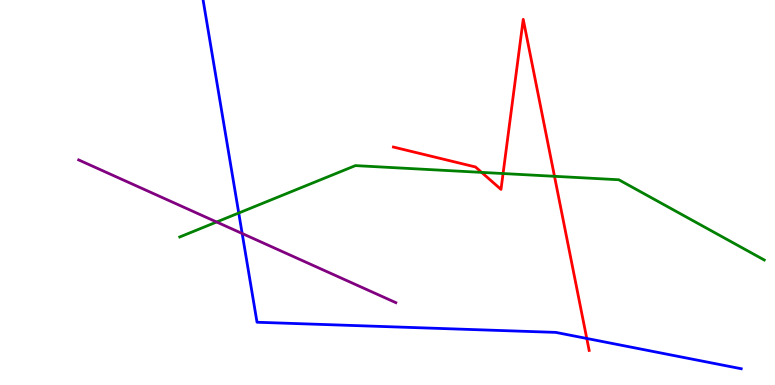[{'lines': ['blue', 'red'], 'intersections': [{'x': 7.57, 'y': 1.21}]}, {'lines': ['green', 'red'], 'intersections': [{'x': 6.21, 'y': 5.52}, {'x': 6.49, 'y': 5.49}, {'x': 7.15, 'y': 5.42}]}, {'lines': ['purple', 'red'], 'intersections': []}, {'lines': ['blue', 'green'], 'intersections': [{'x': 3.08, 'y': 4.47}]}, {'lines': ['blue', 'purple'], 'intersections': [{'x': 3.12, 'y': 3.94}]}, {'lines': ['green', 'purple'], 'intersections': [{'x': 2.8, 'y': 4.23}]}]